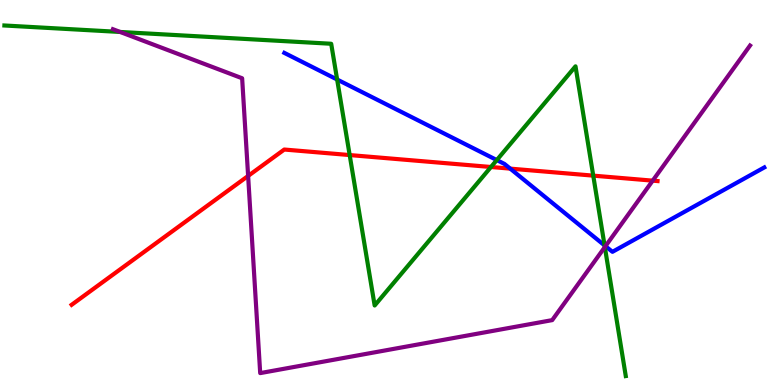[{'lines': ['blue', 'red'], 'intersections': [{'x': 6.58, 'y': 5.62}]}, {'lines': ['green', 'red'], 'intersections': [{'x': 4.51, 'y': 5.97}, {'x': 6.34, 'y': 5.66}, {'x': 7.65, 'y': 5.44}]}, {'lines': ['purple', 'red'], 'intersections': [{'x': 3.2, 'y': 5.43}, {'x': 8.42, 'y': 5.31}]}, {'lines': ['blue', 'green'], 'intersections': [{'x': 4.35, 'y': 7.93}, {'x': 6.41, 'y': 5.84}, {'x': 7.8, 'y': 3.63}]}, {'lines': ['blue', 'purple'], 'intersections': [{'x': 7.81, 'y': 3.61}]}, {'lines': ['green', 'purple'], 'intersections': [{'x': 1.55, 'y': 9.17}, {'x': 7.8, 'y': 3.58}]}]